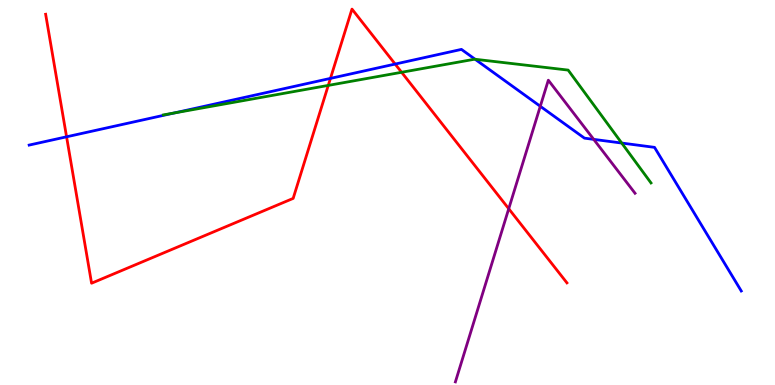[{'lines': ['blue', 'red'], 'intersections': [{'x': 0.859, 'y': 6.45}, {'x': 4.26, 'y': 7.96}, {'x': 5.1, 'y': 8.34}]}, {'lines': ['green', 'red'], 'intersections': [{'x': 4.24, 'y': 7.78}, {'x': 5.18, 'y': 8.12}]}, {'lines': ['purple', 'red'], 'intersections': [{'x': 6.56, 'y': 4.58}]}, {'lines': ['blue', 'green'], 'intersections': [{'x': 2.25, 'y': 7.07}, {'x': 6.13, 'y': 8.46}, {'x': 8.02, 'y': 6.28}]}, {'lines': ['blue', 'purple'], 'intersections': [{'x': 6.97, 'y': 7.24}, {'x': 7.66, 'y': 6.38}]}, {'lines': ['green', 'purple'], 'intersections': []}]